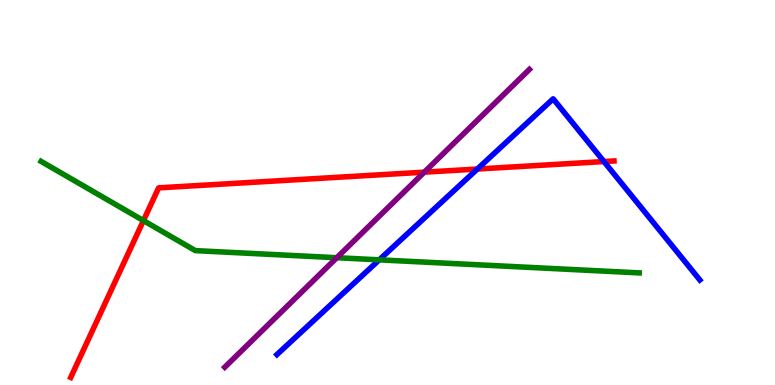[{'lines': ['blue', 'red'], 'intersections': [{'x': 6.16, 'y': 5.61}, {'x': 7.79, 'y': 5.8}]}, {'lines': ['green', 'red'], 'intersections': [{'x': 1.85, 'y': 4.27}]}, {'lines': ['purple', 'red'], 'intersections': [{'x': 5.47, 'y': 5.53}]}, {'lines': ['blue', 'green'], 'intersections': [{'x': 4.89, 'y': 3.25}]}, {'lines': ['blue', 'purple'], 'intersections': []}, {'lines': ['green', 'purple'], 'intersections': [{'x': 4.35, 'y': 3.31}]}]